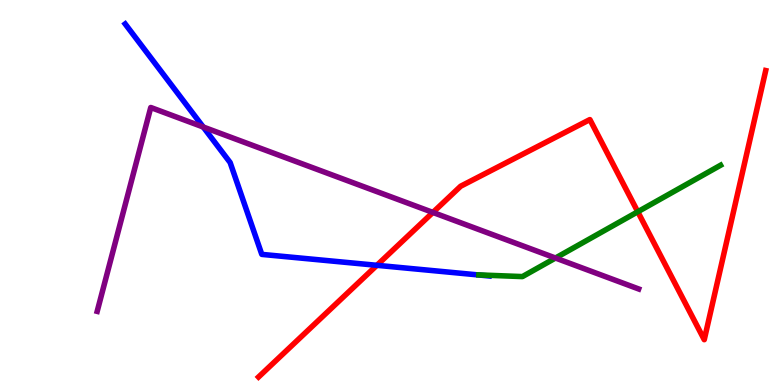[{'lines': ['blue', 'red'], 'intersections': [{'x': 4.86, 'y': 3.11}]}, {'lines': ['green', 'red'], 'intersections': [{'x': 8.23, 'y': 4.5}]}, {'lines': ['purple', 'red'], 'intersections': [{'x': 5.59, 'y': 4.48}]}, {'lines': ['blue', 'green'], 'intersections': []}, {'lines': ['blue', 'purple'], 'intersections': [{'x': 2.62, 'y': 6.7}]}, {'lines': ['green', 'purple'], 'intersections': [{'x': 7.17, 'y': 3.3}]}]